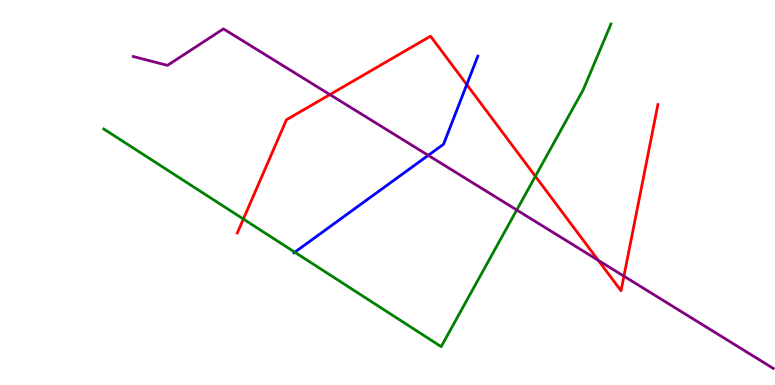[{'lines': ['blue', 'red'], 'intersections': [{'x': 6.02, 'y': 7.8}]}, {'lines': ['green', 'red'], 'intersections': [{'x': 3.14, 'y': 4.31}, {'x': 6.91, 'y': 5.42}]}, {'lines': ['purple', 'red'], 'intersections': [{'x': 4.26, 'y': 7.54}, {'x': 7.72, 'y': 3.24}, {'x': 8.05, 'y': 2.83}]}, {'lines': ['blue', 'green'], 'intersections': [{'x': 3.8, 'y': 3.45}]}, {'lines': ['blue', 'purple'], 'intersections': [{'x': 5.53, 'y': 5.97}]}, {'lines': ['green', 'purple'], 'intersections': [{'x': 6.67, 'y': 4.55}]}]